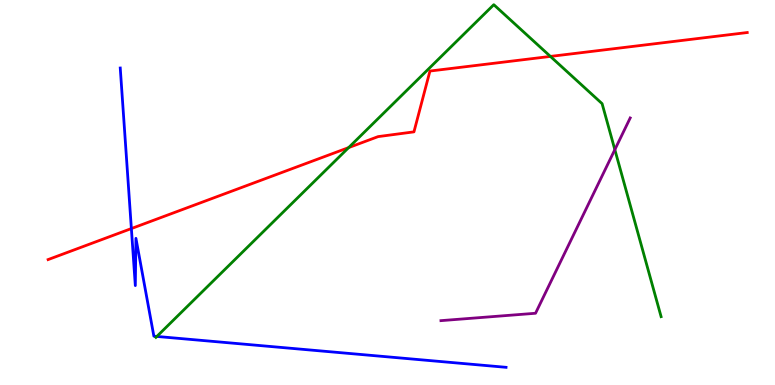[{'lines': ['blue', 'red'], 'intersections': [{'x': 1.7, 'y': 4.06}]}, {'lines': ['green', 'red'], 'intersections': [{'x': 4.5, 'y': 6.17}, {'x': 7.1, 'y': 8.53}]}, {'lines': ['purple', 'red'], 'intersections': []}, {'lines': ['blue', 'green'], 'intersections': [{'x': 2.02, 'y': 1.26}]}, {'lines': ['blue', 'purple'], 'intersections': []}, {'lines': ['green', 'purple'], 'intersections': [{'x': 7.93, 'y': 6.11}]}]